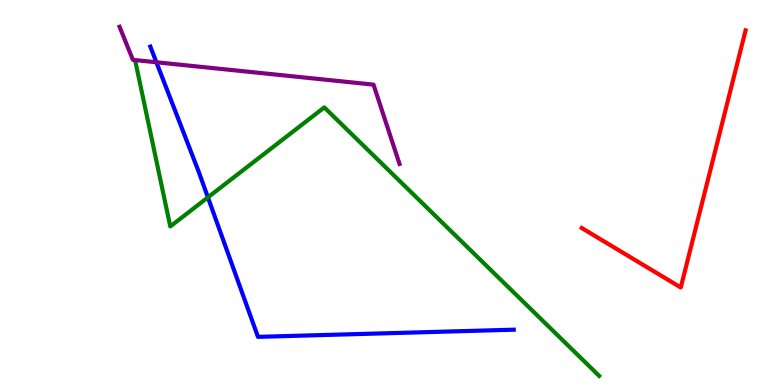[{'lines': ['blue', 'red'], 'intersections': []}, {'lines': ['green', 'red'], 'intersections': []}, {'lines': ['purple', 'red'], 'intersections': []}, {'lines': ['blue', 'green'], 'intersections': [{'x': 2.68, 'y': 4.87}]}, {'lines': ['blue', 'purple'], 'intersections': [{'x': 2.02, 'y': 8.38}]}, {'lines': ['green', 'purple'], 'intersections': []}]